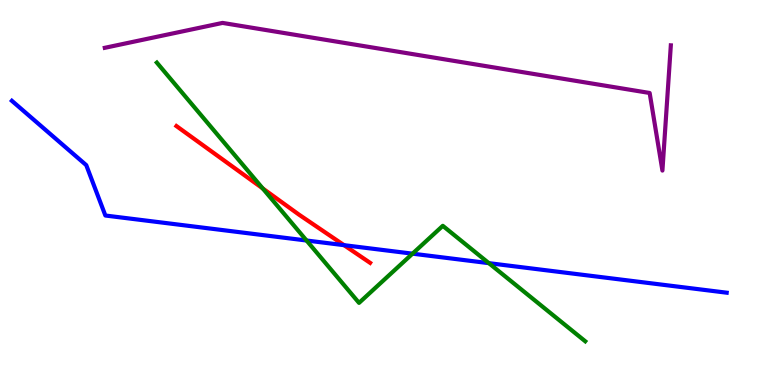[{'lines': ['blue', 'red'], 'intersections': [{'x': 4.44, 'y': 3.63}]}, {'lines': ['green', 'red'], 'intersections': [{'x': 3.39, 'y': 5.11}]}, {'lines': ['purple', 'red'], 'intersections': []}, {'lines': ['blue', 'green'], 'intersections': [{'x': 3.96, 'y': 3.75}, {'x': 5.32, 'y': 3.41}, {'x': 6.31, 'y': 3.16}]}, {'lines': ['blue', 'purple'], 'intersections': []}, {'lines': ['green', 'purple'], 'intersections': []}]